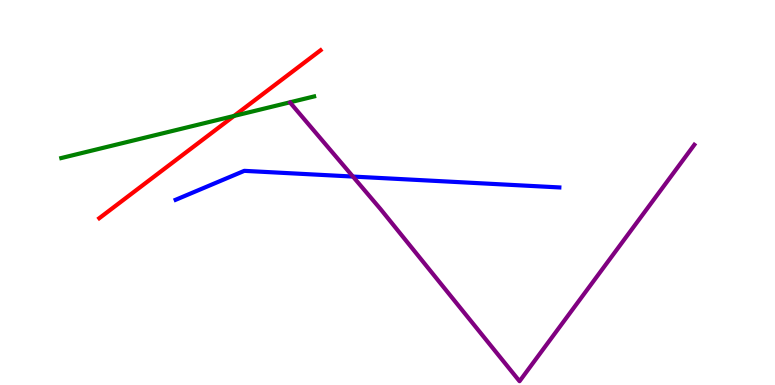[{'lines': ['blue', 'red'], 'intersections': []}, {'lines': ['green', 'red'], 'intersections': [{'x': 3.02, 'y': 6.99}]}, {'lines': ['purple', 'red'], 'intersections': []}, {'lines': ['blue', 'green'], 'intersections': []}, {'lines': ['blue', 'purple'], 'intersections': [{'x': 4.55, 'y': 5.41}]}, {'lines': ['green', 'purple'], 'intersections': []}]